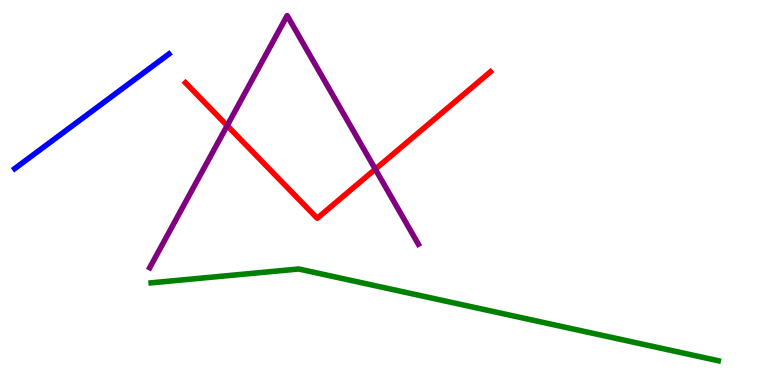[{'lines': ['blue', 'red'], 'intersections': []}, {'lines': ['green', 'red'], 'intersections': []}, {'lines': ['purple', 'red'], 'intersections': [{'x': 2.93, 'y': 6.74}, {'x': 4.84, 'y': 5.61}]}, {'lines': ['blue', 'green'], 'intersections': []}, {'lines': ['blue', 'purple'], 'intersections': []}, {'lines': ['green', 'purple'], 'intersections': []}]